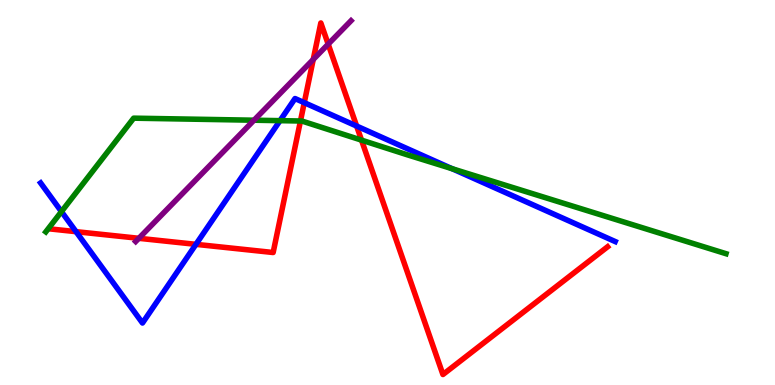[{'lines': ['blue', 'red'], 'intersections': [{'x': 0.981, 'y': 3.98}, {'x': 2.53, 'y': 3.65}, {'x': 3.93, 'y': 7.33}, {'x': 4.6, 'y': 6.73}]}, {'lines': ['green', 'red'], 'intersections': [{'x': 3.88, 'y': 6.86}, {'x': 4.66, 'y': 6.36}]}, {'lines': ['purple', 'red'], 'intersections': [{'x': 1.79, 'y': 3.81}, {'x': 4.04, 'y': 8.46}, {'x': 4.23, 'y': 8.85}]}, {'lines': ['blue', 'green'], 'intersections': [{'x': 0.793, 'y': 4.5}, {'x': 3.61, 'y': 6.87}, {'x': 5.83, 'y': 5.62}]}, {'lines': ['blue', 'purple'], 'intersections': []}, {'lines': ['green', 'purple'], 'intersections': [{'x': 3.28, 'y': 6.88}]}]